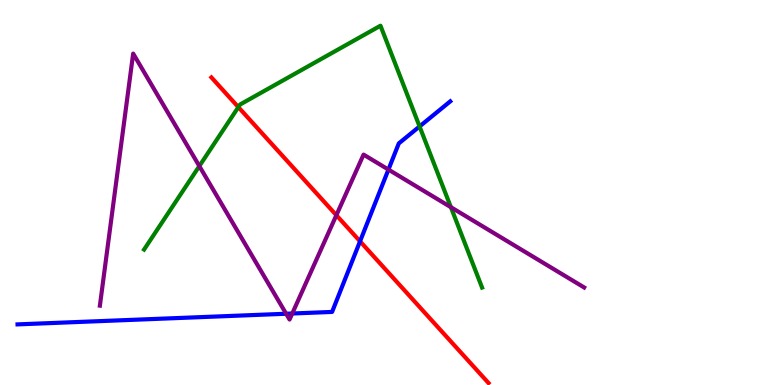[{'lines': ['blue', 'red'], 'intersections': [{'x': 4.65, 'y': 3.73}]}, {'lines': ['green', 'red'], 'intersections': [{'x': 3.08, 'y': 7.22}]}, {'lines': ['purple', 'red'], 'intersections': [{'x': 4.34, 'y': 4.41}]}, {'lines': ['blue', 'green'], 'intersections': [{'x': 5.41, 'y': 6.72}]}, {'lines': ['blue', 'purple'], 'intersections': [{'x': 3.69, 'y': 1.85}, {'x': 3.77, 'y': 1.86}, {'x': 5.01, 'y': 5.6}]}, {'lines': ['green', 'purple'], 'intersections': [{'x': 2.57, 'y': 5.69}, {'x': 5.82, 'y': 4.62}]}]